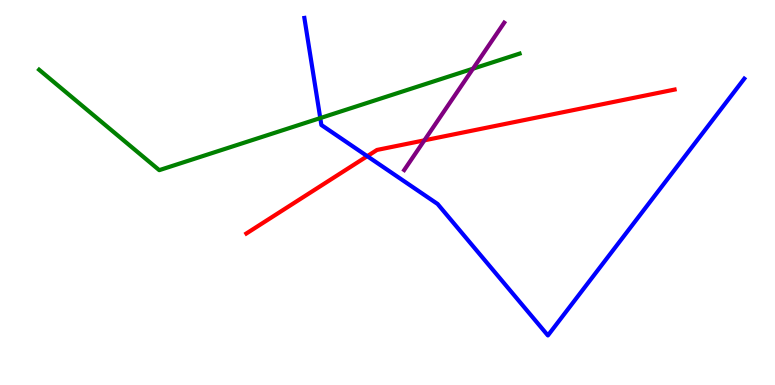[{'lines': ['blue', 'red'], 'intersections': [{'x': 4.74, 'y': 5.94}]}, {'lines': ['green', 'red'], 'intersections': []}, {'lines': ['purple', 'red'], 'intersections': [{'x': 5.48, 'y': 6.35}]}, {'lines': ['blue', 'green'], 'intersections': [{'x': 4.13, 'y': 6.93}]}, {'lines': ['blue', 'purple'], 'intersections': []}, {'lines': ['green', 'purple'], 'intersections': [{'x': 6.1, 'y': 8.22}]}]